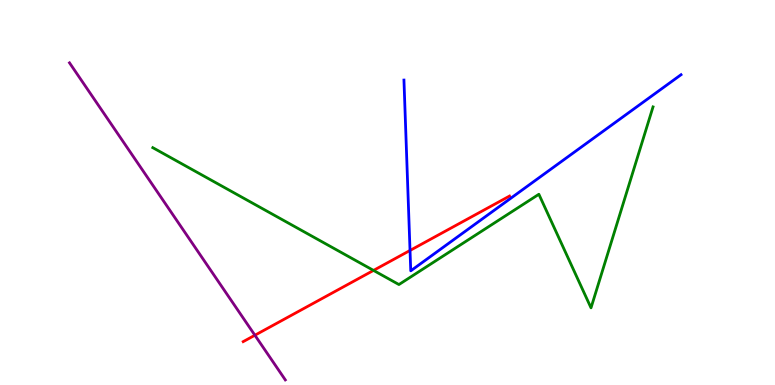[{'lines': ['blue', 'red'], 'intersections': [{'x': 5.29, 'y': 3.49}]}, {'lines': ['green', 'red'], 'intersections': [{'x': 4.82, 'y': 2.98}]}, {'lines': ['purple', 'red'], 'intersections': [{'x': 3.29, 'y': 1.29}]}, {'lines': ['blue', 'green'], 'intersections': []}, {'lines': ['blue', 'purple'], 'intersections': []}, {'lines': ['green', 'purple'], 'intersections': []}]